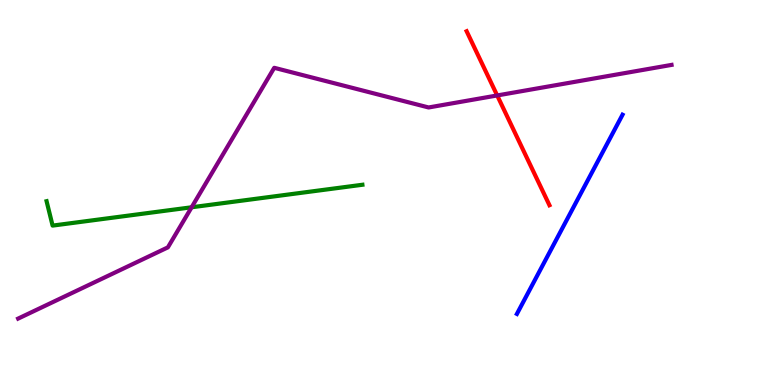[{'lines': ['blue', 'red'], 'intersections': []}, {'lines': ['green', 'red'], 'intersections': []}, {'lines': ['purple', 'red'], 'intersections': [{'x': 6.42, 'y': 7.52}]}, {'lines': ['blue', 'green'], 'intersections': []}, {'lines': ['blue', 'purple'], 'intersections': []}, {'lines': ['green', 'purple'], 'intersections': [{'x': 2.47, 'y': 4.62}]}]